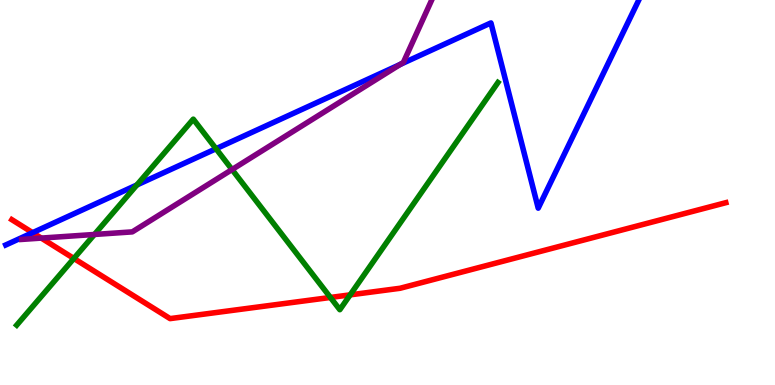[{'lines': ['blue', 'red'], 'intersections': [{'x': 0.421, 'y': 3.96}]}, {'lines': ['green', 'red'], 'intersections': [{'x': 0.953, 'y': 3.29}, {'x': 4.26, 'y': 2.27}, {'x': 4.52, 'y': 2.34}]}, {'lines': ['purple', 'red'], 'intersections': [{'x': 0.533, 'y': 3.82}]}, {'lines': ['blue', 'green'], 'intersections': [{'x': 1.77, 'y': 5.2}, {'x': 2.79, 'y': 6.14}]}, {'lines': ['blue', 'purple'], 'intersections': [{'x': 5.16, 'y': 8.33}]}, {'lines': ['green', 'purple'], 'intersections': [{'x': 1.22, 'y': 3.91}, {'x': 2.99, 'y': 5.6}]}]